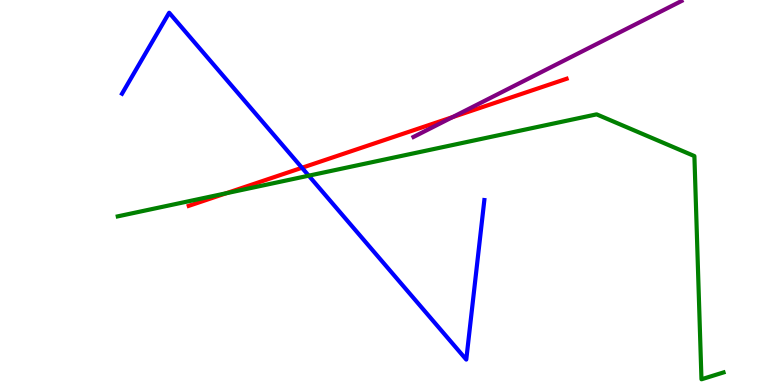[{'lines': ['blue', 'red'], 'intersections': [{'x': 3.9, 'y': 5.64}]}, {'lines': ['green', 'red'], 'intersections': [{'x': 2.92, 'y': 4.98}]}, {'lines': ['purple', 'red'], 'intersections': [{'x': 5.84, 'y': 6.96}]}, {'lines': ['blue', 'green'], 'intersections': [{'x': 3.98, 'y': 5.44}]}, {'lines': ['blue', 'purple'], 'intersections': []}, {'lines': ['green', 'purple'], 'intersections': []}]